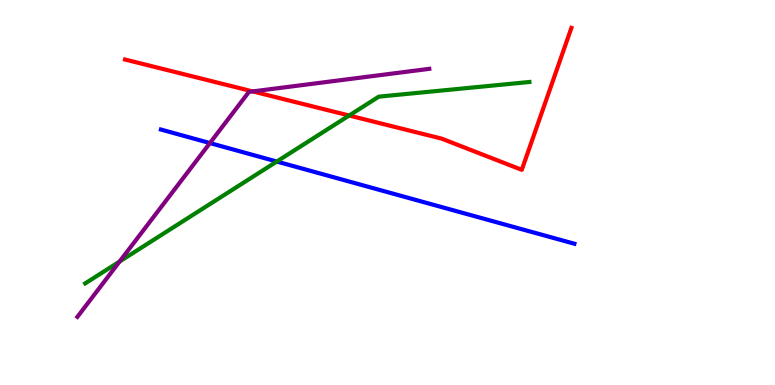[{'lines': ['blue', 'red'], 'intersections': []}, {'lines': ['green', 'red'], 'intersections': [{'x': 4.51, 'y': 7.0}]}, {'lines': ['purple', 'red'], 'intersections': [{'x': 3.26, 'y': 7.63}]}, {'lines': ['blue', 'green'], 'intersections': [{'x': 3.57, 'y': 5.8}]}, {'lines': ['blue', 'purple'], 'intersections': [{'x': 2.71, 'y': 6.28}]}, {'lines': ['green', 'purple'], 'intersections': [{'x': 1.54, 'y': 3.21}]}]